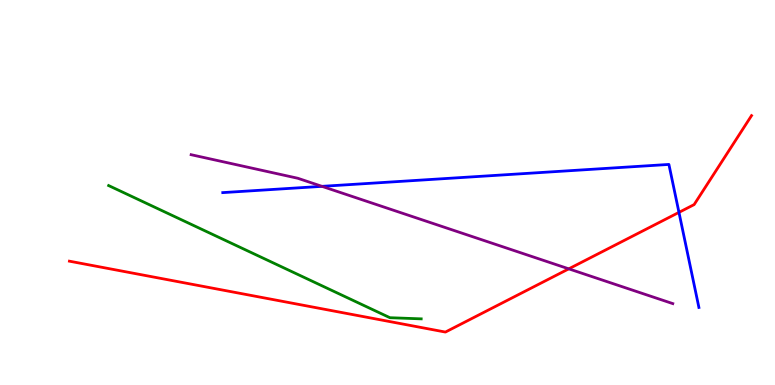[{'lines': ['blue', 'red'], 'intersections': [{'x': 8.76, 'y': 4.48}]}, {'lines': ['green', 'red'], 'intersections': []}, {'lines': ['purple', 'red'], 'intersections': [{'x': 7.34, 'y': 3.02}]}, {'lines': ['blue', 'green'], 'intersections': []}, {'lines': ['blue', 'purple'], 'intersections': [{'x': 4.15, 'y': 5.16}]}, {'lines': ['green', 'purple'], 'intersections': []}]